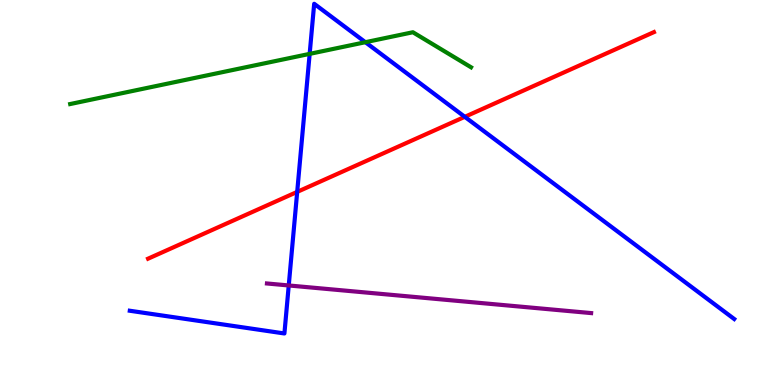[{'lines': ['blue', 'red'], 'intersections': [{'x': 3.83, 'y': 5.02}, {'x': 6.0, 'y': 6.97}]}, {'lines': ['green', 'red'], 'intersections': []}, {'lines': ['purple', 'red'], 'intersections': []}, {'lines': ['blue', 'green'], 'intersections': [{'x': 4.0, 'y': 8.6}, {'x': 4.71, 'y': 8.9}]}, {'lines': ['blue', 'purple'], 'intersections': [{'x': 3.73, 'y': 2.59}]}, {'lines': ['green', 'purple'], 'intersections': []}]